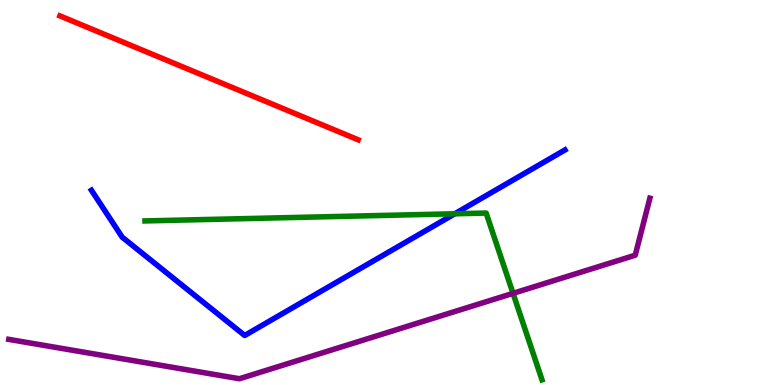[{'lines': ['blue', 'red'], 'intersections': []}, {'lines': ['green', 'red'], 'intersections': []}, {'lines': ['purple', 'red'], 'intersections': []}, {'lines': ['blue', 'green'], 'intersections': [{'x': 5.87, 'y': 4.45}]}, {'lines': ['blue', 'purple'], 'intersections': []}, {'lines': ['green', 'purple'], 'intersections': [{'x': 6.62, 'y': 2.38}]}]